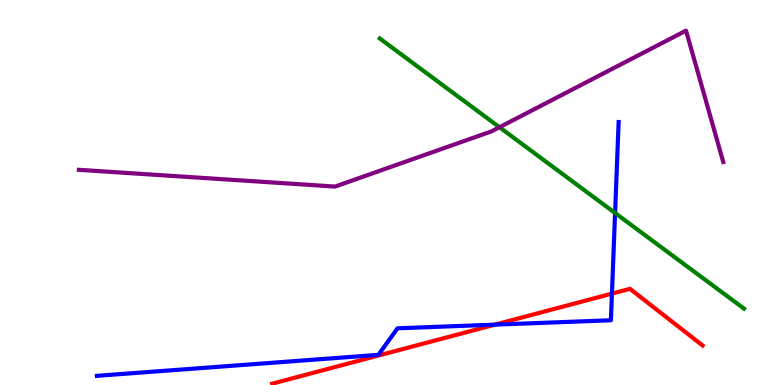[{'lines': ['blue', 'red'], 'intersections': [{'x': 6.39, 'y': 1.57}, {'x': 7.9, 'y': 2.37}]}, {'lines': ['green', 'red'], 'intersections': []}, {'lines': ['purple', 'red'], 'intersections': []}, {'lines': ['blue', 'green'], 'intersections': [{'x': 7.94, 'y': 4.47}]}, {'lines': ['blue', 'purple'], 'intersections': []}, {'lines': ['green', 'purple'], 'intersections': [{'x': 6.44, 'y': 6.69}]}]